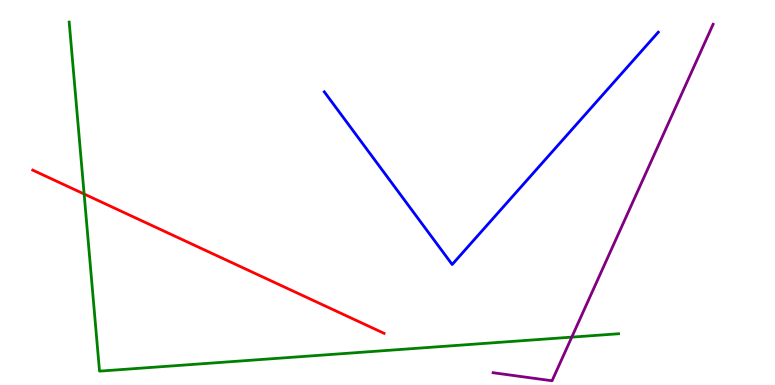[{'lines': ['blue', 'red'], 'intersections': []}, {'lines': ['green', 'red'], 'intersections': [{'x': 1.09, 'y': 4.96}]}, {'lines': ['purple', 'red'], 'intersections': []}, {'lines': ['blue', 'green'], 'intersections': []}, {'lines': ['blue', 'purple'], 'intersections': []}, {'lines': ['green', 'purple'], 'intersections': [{'x': 7.38, 'y': 1.24}]}]